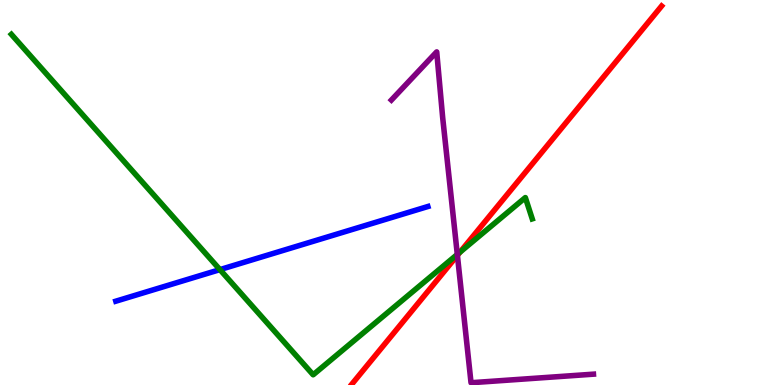[{'lines': ['blue', 'red'], 'intersections': []}, {'lines': ['green', 'red'], 'intersections': [{'x': 5.94, 'y': 3.45}]}, {'lines': ['purple', 'red'], 'intersections': [{'x': 5.9, 'y': 3.37}]}, {'lines': ['blue', 'green'], 'intersections': [{'x': 2.84, 'y': 3.0}]}, {'lines': ['blue', 'purple'], 'intersections': []}, {'lines': ['green', 'purple'], 'intersections': [{'x': 5.9, 'y': 3.39}]}]